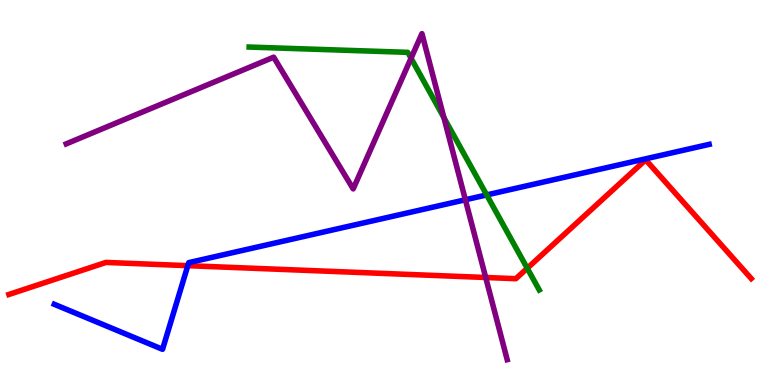[{'lines': ['blue', 'red'], 'intersections': [{'x': 2.42, 'y': 3.1}]}, {'lines': ['green', 'red'], 'intersections': [{'x': 6.8, 'y': 3.03}]}, {'lines': ['purple', 'red'], 'intersections': [{'x': 6.27, 'y': 2.79}]}, {'lines': ['blue', 'green'], 'intersections': [{'x': 6.28, 'y': 4.94}]}, {'lines': ['blue', 'purple'], 'intersections': [{'x': 6.0, 'y': 4.81}]}, {'lines': ['green', 'purple'], 'intersections': [{'x': 5.3, 'y': 8.49}, {'x': 5.73, 'y': 6.95}]}]